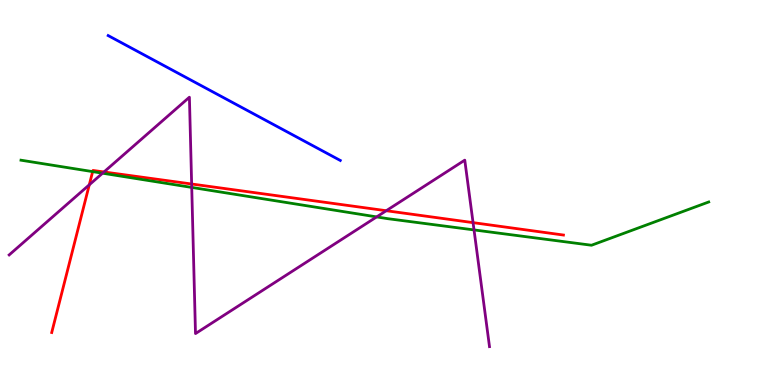[{'lines': ['blue', 'red'], 'intersections': []}, {'lines': ['green', 'red'], 'intersections': [{'x': 1.2, 'y': 5.54}]}, {'lines': ['purple', 'red'], 'intersections': [{'x': 1.15, 'y': 5.2}, {'x': 1.34, 'y': 5.53}, {'x': 2.47, 'y': 5.22}, {'x': 4.98, 'y': 4.53}, {'x': 6.1, 'y': 4.22}]}, {'lines': ['blue', 'green'], 'intersections': []}, {'lines': ['blue', 'purple'], 'intersections': []}, {'lines': ['green', 'purple'], 'intersections': [{'x': 1.32, 'y': 5.5}, {'x': 2.47, 'y': 5.13}, {'x': 4.86, 'y': 4.37}, {'x': 6.12, 'y': 4.03}]}]